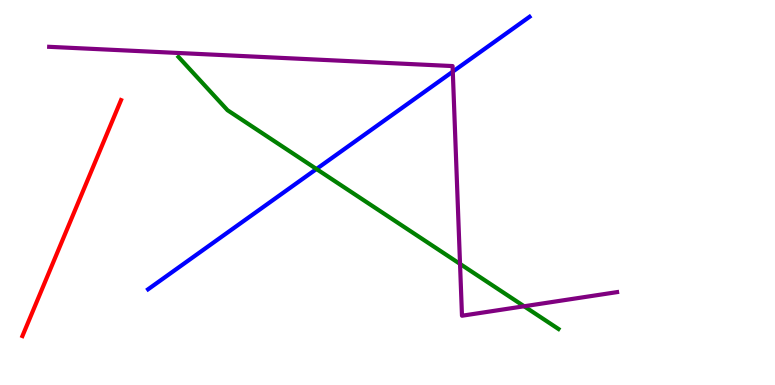[{'lines': ['blue', 'red'], 'intersections': []}, {'lines': ['green', 'red'], 'intersections': []}, {'lines': ['purple', 'red'], 'intersections': []}, {'lines': ['blue', 'green'], 'intersections': [{'x': 4.08, 'y': 5.61}]}, {'lines': ['blue', 'purple'], 'intersections': [{'x': 5.84, 'y': 8.14}]}, {'lines': ['green', 'purple'], 'intersections': [{'x': 5.94, 'y': 3.15}, {'x': 6.76, 'y': 2.04}]}]